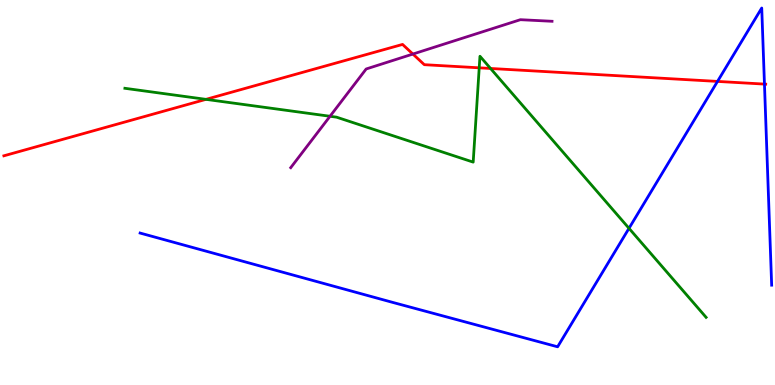[{'lines': ['blue', 'red'], 'intersections': [{'x': 9.26, 'y': 7.89}, {'x': 9.86, 'y': 7.82}]}, {'lines': ['green', 'red'], 'intersections': [{'x': 2.66, 'y': 7.42}, {'x': 6.18, 'y': 8.24}, {'x': 6.33, 'y': 8.22}]}, {'lines': ['purple', 'red'], 'intersections': [{'x': 5.33, 'y': 8.6}]}, {'lines': ['blue', 'green'], 'intersections': [{'x': 8.12, 'y': 4.07}]}, {'lines': ['blue', 'purple'], 'intersections': []}, {'lines': ['green', 'purple'], 'intersections': [{'x': 4.26, 'y': 6.98}]}]